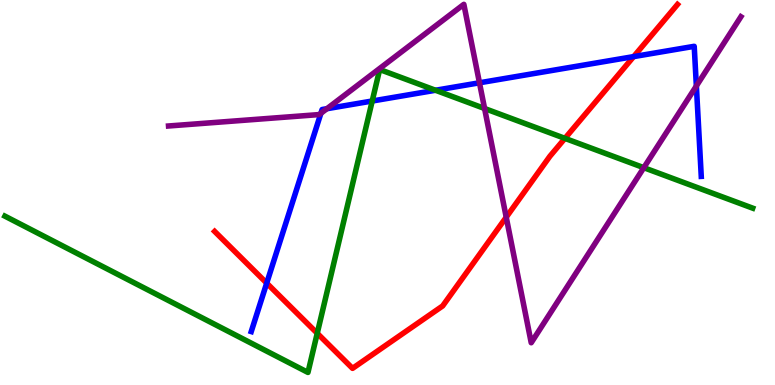[{'lines': ['blue', 'red'], 'intersections': [{'x': 3.44, 'y': 2.65}, {'x': 8.18, 'y': 8.53}]}, {'lines': ['green', 'red'], 'intersections': [{'x': 4.09, 'y': 1.34}, {'x': 7.29, 'y': 6.41}]}, {'lines': ['purple', 'red'], 'intersections': [{'x': 6.53, 'y': 4.36}]}, {'lines': ['blue', 'green'], 'intersections': [{'x': 4.8, 'y': 7.38}, {'x': 5.62, 'y': 7.66}]}, {'lines': ['blue', 'purple'], 'intersections': [{'x': 4.14, 'y': 7.06}, {'x': 4.22, 'y': 7.18}, {'x': 6.19, 'y': 7.85}, {'x': 8.99, 'y': 7.77}]}, {'lines': ['green', 'purple'], 'intersections': [{'x': 6.25, 'y': 7.18}, {'x': 8.31, 'y': 5.64}]}]